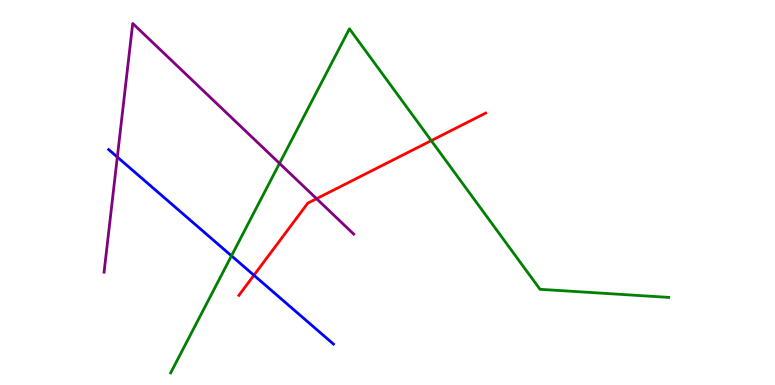[{'lines': ['blue', 'red'], 'intersections': [{'x': 3.28, 'y': 2.85}]}, {'lines': ['green', 'red'], 'intersections': [{'x': 5.56, 'y': 6.35}]}, {'lines': ['purple', 'red'], 'intersections': [{'x': 4.08, 'y': 4.84}]}, {'lines': ['blue', 'green'], 'intersections': [{'x': 2.99, 'y': 3.36}]}, {'lines': ['blue', 'purple'], 'intersections': [{'x': 1.51, 'y': 5.92}]}, {'lines': ['green', 'purple'], 'intersections': [{'x': 3.61, 'y': 5.76}]}]